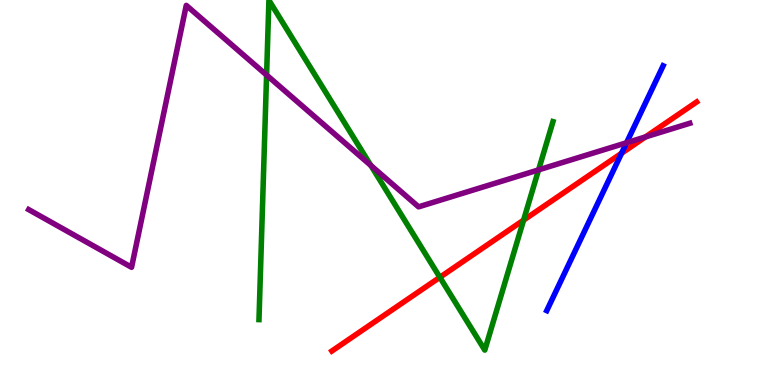[{'lines': ['blue', 'red'], 'intersections': [{'x': 8.02, 'y': 6.02}]}, {'lines': ['green', 'red'], 'intersections': [{'x': 5.68, 'y': 2.8}, {'x': 6.76, 'y': 4.28}]}, {'lines': ['purple', 'red'], 'intersections': [{'x': 8.33, 'y': 6.44}]}, {'lines': ['blue', 'green'], 'intersections': []}, {'lines': ['blue', 'purple'], 'intersections': [{'x': 8.08, 'y': 6.29}]}, {'lines': ['green', 'purple'], 'intersections': [{'x': 3.44, 'y': 8.05}, {'x': 4.79, 'y': 5.7}, {'x': 6.95, 'y': 5.59}]}]